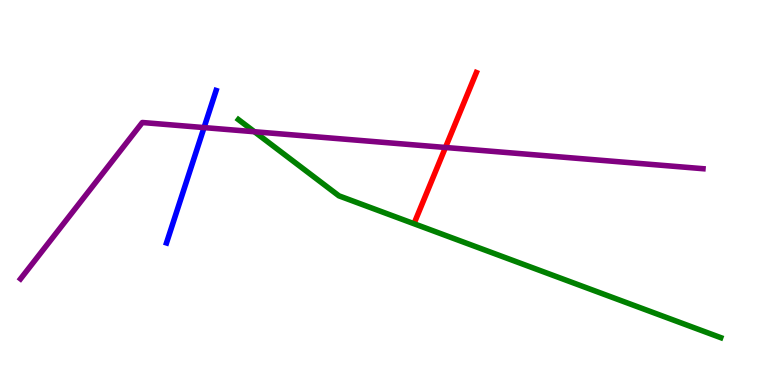[{'lines': ['blue', 'red'], 'intersections': []}, {'lines': ['green', 'red'], 'intersections': []}, {'lines': ['purple', 'red'], 'intersections': [{'x': 5.75, 'y': 6.17}]}, {'lines': ['blue', 'green'], 'intersections': []}, {'lines': ['blue', 'purple'], 'intersections': [{'x': 2.63, 'y': 6.69}]}, {'lines': ['green', 'purple'], 'intersections': [{'x': 3.28, 'y': 6.58}]}]